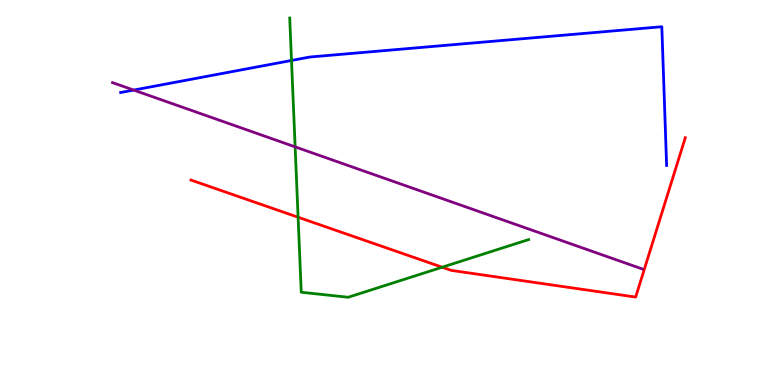[{'lines': ['blue', 'red'], 'intersections': []}, {'lines': ['green', 'red'], 'intersections': [{'x': 3.85, 'y': 4.36}, {'x': 5.71, 'y': 3.06}]}, {'lines': ['purple', 'red'], 'intersections': []}, {'lines': ['blue', 'green'], 'intersections': [{'x': 3.76, 'y': 8.43}]}, {'lines': ['blue', 'purple'], 'intersections': [{'x': 1.73, 'y': 7.66}]}, {'lines': ['green', 'purple'], 'intersections': [{'x': 3.81, 'y': 6.19}]}]